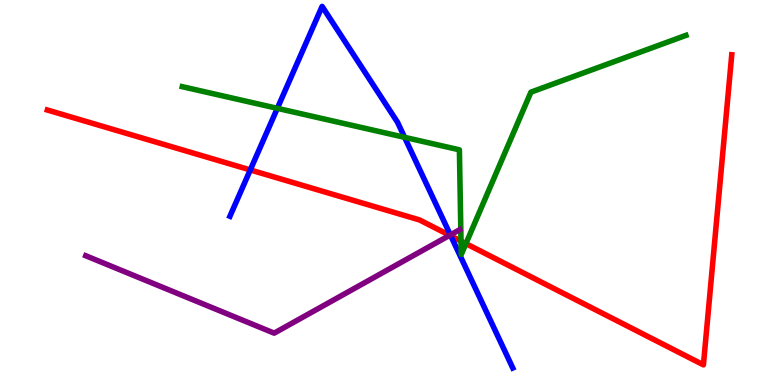[{'lines': ['blue', 'red'], 'intersections': [{'x': 3.23, 'y': 5.59}, {'x': 5.82, 'y': 3.87}]}, {'lines': ['green', 'red'], 'intersections': [{'x': 5.95, 'y': 3.74}, {'x': 6.01, 'y': 3.67}]}, {'lines': ['purple', 'red'], 'intersections': [{'x': 5.8, 'y': 3.89}]}, {'lines': ['blue', 'green'], 'intersections': [{'x': 3.58, 'y': 7.19}, {'x': 5.22, 'y': 6.43}]}, {'lines': ['blue', 'purple'], 'intersections': [{'x': 5.81, 'y': 3.9}]}, {'lines': ['green', 'purple'], 'intersections': []}]